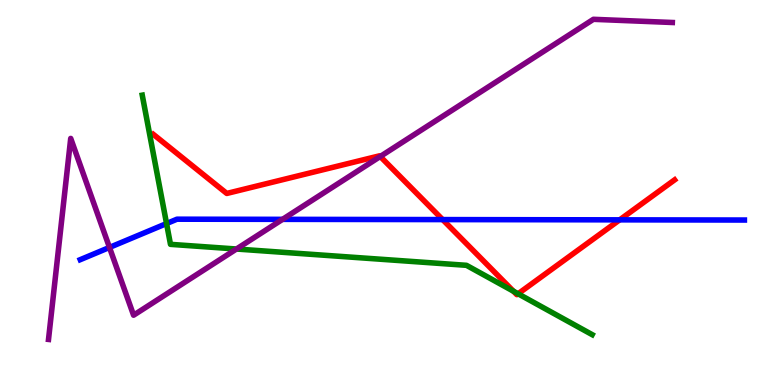[{'lines': ['blue', 'red'], 'intersections': [{'x': 5.71, 'y': 4.3}, {'x': 8.0, 'y': 4.29}]}, {'lines': ['green', 'red'], 'intersections': [{'x': 6.63, 'y': 2.44}, {'x': 6.68, 'y': 2.37}]}, {'lines': ['purple', 'red'], 'intersections': [{'x': 4.91, 'y': 5.94}]}, {'lines': ['blue', 'green'], 'intersections': [{'x': 2.15, 'y': 4.19}]}, {'lines': ['blue', 'purple'], 'intersections': [{'x': 1.41, 'y': 3.57}, {'x': 3.65, 'y': 4.3}]}, {'lines': ['green', 'purple'], 'intersections': [{'x': 3.05, 'y': 3.53}]}]